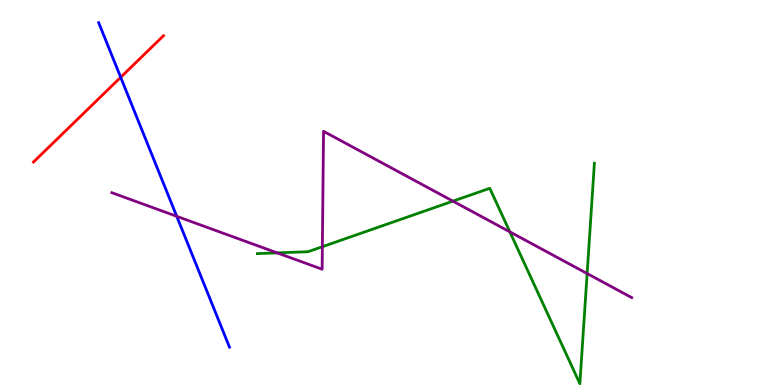[{'lines': ['blue', 'red'], 'intersections': [{'x': 1.56, 'y': 7.99}]}, {'lines': ['green', 'red'], 'intersections': []}, {'lines': ['purple', 'red'], 'intersections': []}, {'lines': ['blue', 'green'], 'intersections': []}, {'lines': ['blue', 'purple'], 'intersections': [{'x': 2.28, 'y': 4.38}]}, {'lines': ['green', 'purple'], 'intersections': [{'x': 3.58, 'y': 3.43}, {'x': 4.16, 'y': 3.59}, {'x': 5.84, 'y': 4.78}, {'x': 6.58, 'y': 3.98}, {'x': 7.58, 'y': 2.9}]}]